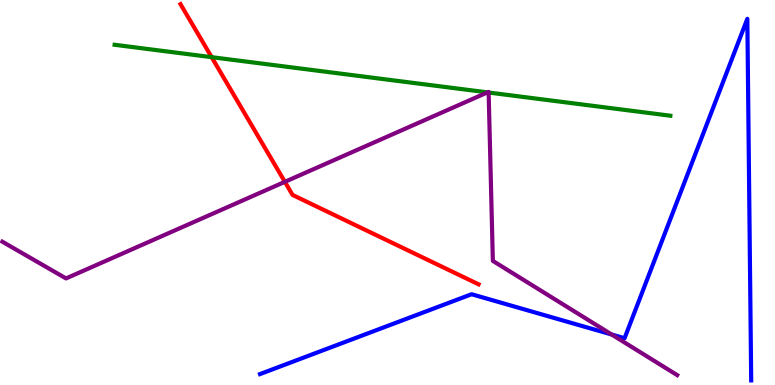[{'lines': ['blue', 'red'], 'intersections': []}, {'lines': ['green', 'red'], 'intersections': [{'x': 2.73, 'y': 8.52}]}, {'lines': ['purple', 'red'], 'intersections': [{'x': 3.68, 'y': 5.28}]}, {'lines': ['blue', 'green'], 'intersections': []}, {'lines': ['blue', 'purple'], 'intersections': [{'x': 7.89, 'y': 1.31}]}, {'lines': ['green', 'purple'], 'intersections': [{'x': 6.29, 'y': 7.6}, {'x': 6.3, 'y': 7.6}]}]